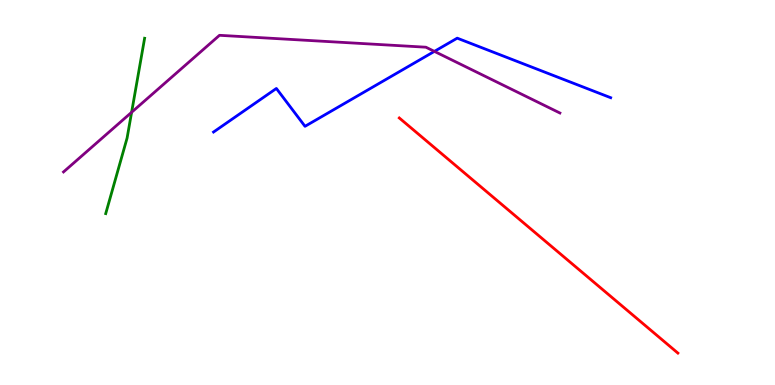[{'lines': ['blue', 'red'], 'intersections': []}, {'lines': ['green', 'red'], 'intersections': []}, {'lines': ['purple', 'red'], 'intersections': []}, {'lines': ['blue', 'green'], 'intersections': []}, {'lines': ['blue', 'purple'], 'intersections': [{'x': 5.61, 'y': 8.67}]}, {'lines': ['green', 'purple'], 'intersections': [{'x': 1.7, 'y': 7.08}]}]